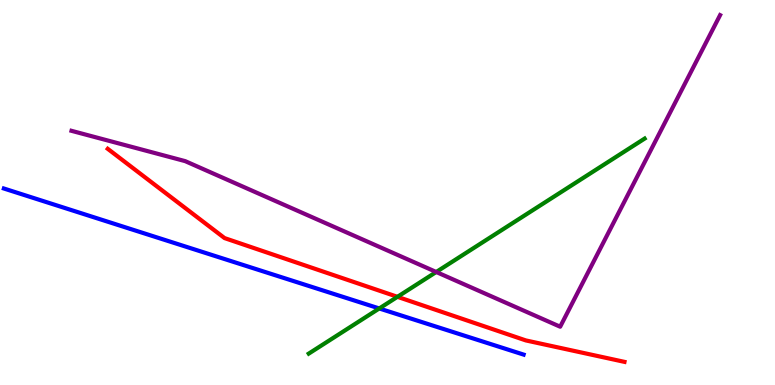[{'lines': ['blue', 'red'], 'intersections': []}, {'lines': ['green', 'red'], 'intersections': [{'x': 5.13, 'y': 2.29}]}, {'lines': ['purple', 'red'], 'intersections': []}, {'lines': ['blue', 'green'], 'intersections': [{'x': 4.89, 'y': 1.99}]}, {'lines': ['blue', 'purple'], 'intersections': []}, {'lines': ['green', 'purple'], 'intersections': [{'x': 5.63, 'y': 2.94}]}]